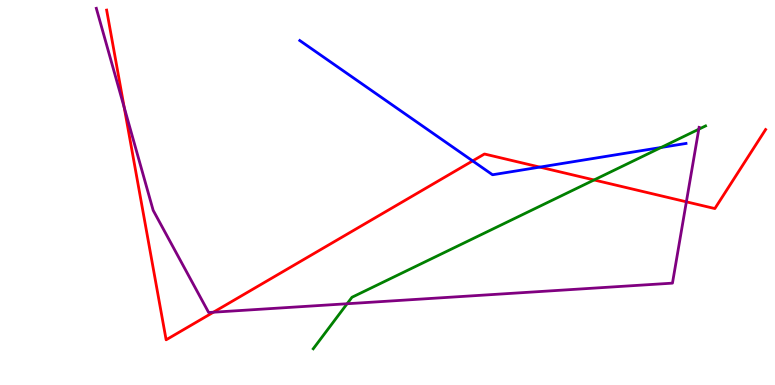[{'lines': ['blue', 'red'], 'intersections': [{'x': 6.1, 'y': 5.82}, {'x': 6.97, 'y': 5.66}]}, {'lines': ['green', 'red'], 'intersections': [{'x': 7.67, 'y': 5.33}]}, {'lines': ['purple', 'red'], 'intersections': [{'x': 1.6, 'y': 7.21}, {'x': 2.75, 'y': 1.89}, {'x': 8.86, 'y': 4.76}]}, {'lines': ['blue', 'green'], 'intersections': [{'x': 8.53, 'y': 6.17}]}, {'lines': ['blue', 'purple'], 'intersections': []}, {'lines': ['green', 'purple'], 'intersections': [{'x': 4.48, 'y': 2.11}, {'x': 9.02, 'y': 6.64}]}]